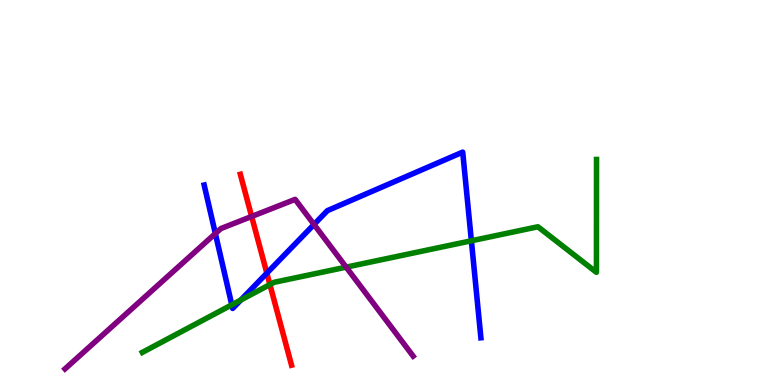[{'lines': ['blue', 'red'], 'intersections': [{'x': 3.44, 'y': 2.91}]}, {'lines': ['green', 'red'], 'intersections': [{'x': 3.48, 'y': 2.61}]}, {'lines': ['purple', 'red'], 'intersections': [{'x': 3.25, 'y': 4.38}]}, {'lines': ['blue', 'green'], 'intersections': [{'x': 2.99, 'y': 2.08}, {'x': 3.11, 'y': 2.21}, {'x': 6.08, 'y': 3.75}]}, {'lines': ['blue', 'purple'], 'intersections': [{'x': 2.78, 'y': 3.93}, {'x': 4.05, 'y': 4.17}]}, {'lines': ['green', 'purple'], 'intersections': [{'x': 4.47, 'y': 3.06}]}]